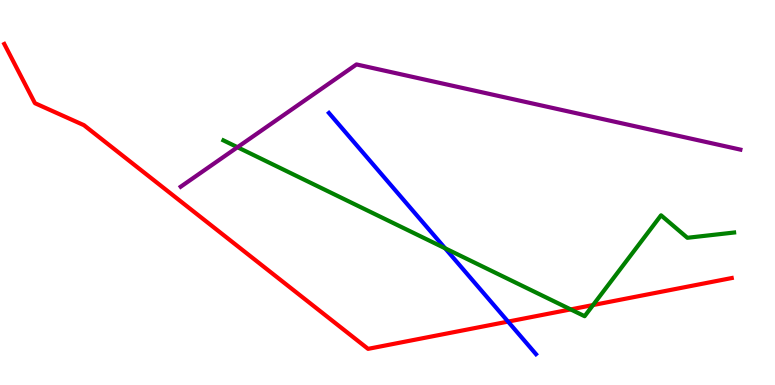[{'lines': ['blue', 'red'], 'intersections': [{'x': 6.56, 'y': 1.65}]}, {'lines': ['green', 'red'], 'intersections': [{'x': 7.36, 'y': 1.96}, {'x': 7.65, 'y': 2.08}]}, {'lines': ['purple', 'red'], 'intersections': []}, {'lines': ['blue', 'green'], 'intersections': [{'x': 5.74, 'y': 3.55}]}, {'lines': ['blue', 'purple'], 'intersections': []}, {'lines': ['green', 'purple'], 'intersections': [{'x': 3.06, 'y': 6.18}]}]